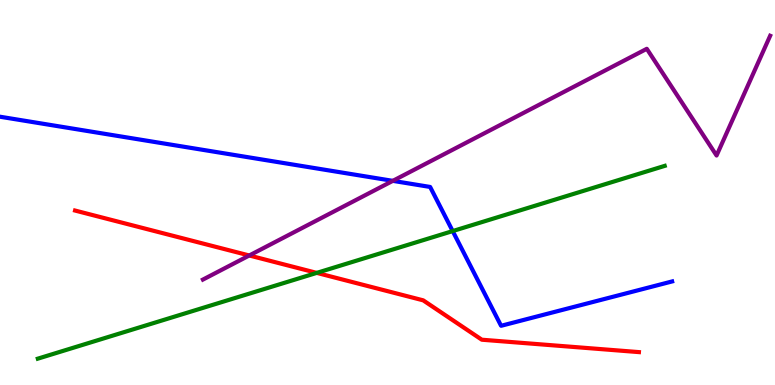[{'lines': ['blue', 'red'], 'intersections': []}, {'lines': ['green', 'red'], 'intersections': [{'x': 4.09, 'y': 2.91}]}, {'lines': ['purple', 'red'], 'intersections': [{'x': 3.22, 'y': 3.36}]}, {'lines': ['blue', 'green'], 'intersections': [{'x': 5.84, 'y': 4.0}]}, {'lines': ['blue', 'purple'], 'intersections': [{'x': 5.07, 'y': 5.3}]}, {'lines': ['green', 'purple'], 'intersections': []}]